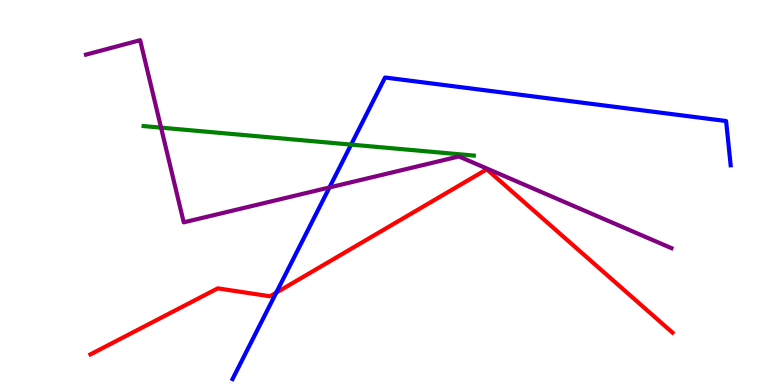[{'lines': ['blue', 'red'], 'intersections': [{'x': 3.56, 'y': 2.4}]}, {'lines': ['green', 'red'], 'intersections': []}, {'lines': ['purple', 'red'], 'intersections': []}, {'lines': ['blue', 'green'], 'intersections': [{'x': 4.53, 'y': 6.24}]}, {'lines': ['blue', 'purple'], 'intersections': [{'x': 4.25, 'y': 5.13}]}, {'lines': ['green', 'purple'], 'intersections': [{'x': 2.08, 'y': 6.68}]}]